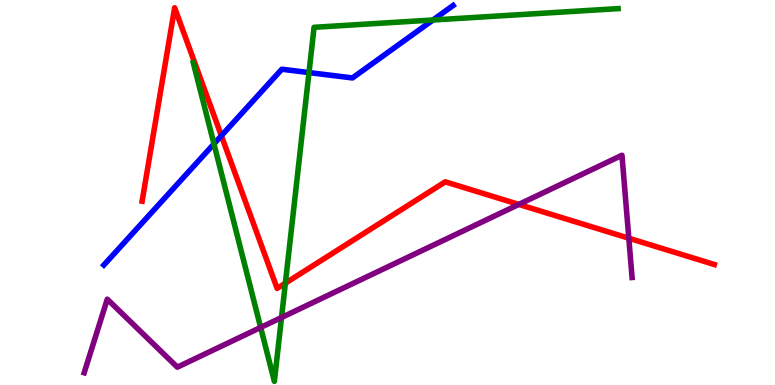[{'lines': ['blue', 'red'], 'intersections': [{'x': 2.86, 'y': 6.47}]}, {'lines': ['green', 'red'], 'intersections': [{'x': 3.68, 'y': 2.64}]}, {'lines': ['purple', 'red'], 'intersections': [{'x': 6.69, 'y': 4.69}, {'x': 8.11, 'y': 3.81}]}, {'lines': ['blue', 'green'], 'intersections': [{'x': 2.76, 'y': 6.26}, {'x': 3.99, 'y': 8.11}, {'x': 5.59, 'y': 9.48}]}, {'lines': ['blue', 'purple'], 'intersections': []}, {'lines': ['green', 'purple'], 'intersections': [{'x': 3.36, 'y': 1.49}, {'x': 3.63, 'y': 1.75}]}]